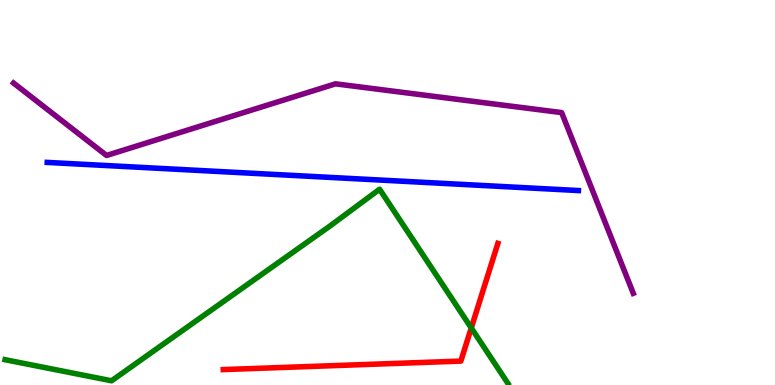[{'lines': ['blue', 'red'], 'intersections': []}, {'lines': ['green', 'red'], 'intersections': [{'x': 6.08, 'y': 1.48}]}, {'lines': ['purple', 'red'], 'intersections': []}, {'lines': ['blue', 'green'], 'intersections': []}, {'lines': ['blue', 'purple'], 'intersections': []}, {'lines': ['green', 'purple'], 'intersections': []}]